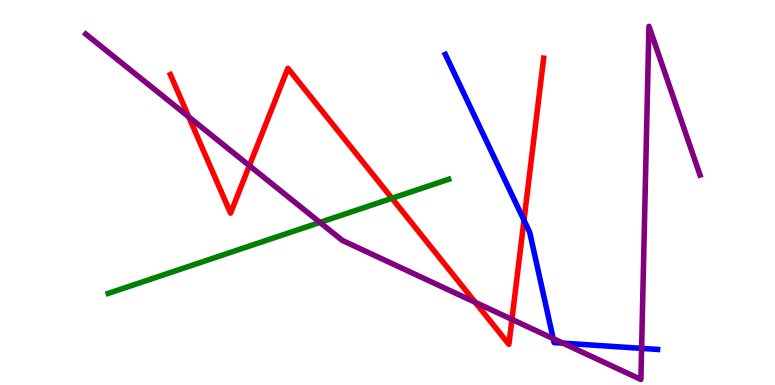[{'lines': ['blue', 'red'], 'intersections': [{'x': 6.76, 'y': 4.28}]}, {'lines': ['green', 'red'], 'intersections': [{'x': 5.06, 'y': 4.85}]}, {'lines': ['purple', 'red'], 'intersections': [{'x': 2.44, 'y': 6.96}, {'x': 3.22, 'y': 5.7}, {'x': 6.13, 'y': 2.15}, {'x': 6.61, 'y': 1.7}]}, {'lines': ['blue', 'green'], 'intersections': []}, {'lines': ['blue', 'purple'], 'intersections': [{'x': 7.14, 'y': 1.2}, {'x': 7.26, 'y': 1.09}, {'x': 8.28, 'y': 0.951}]}, {'lines': ['green', 'purple'], 'intersections': [{'x': 4.13, 'y': 4.22}]}]